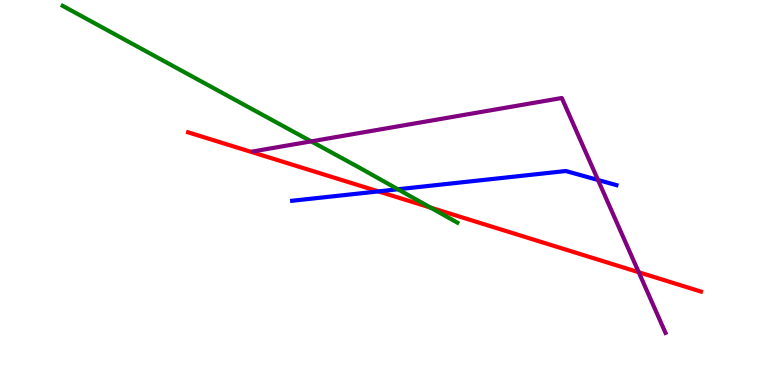[{'lines': ['blue', 'red'], 'intersections': [{'x': 4.88, 'y': 5.03}]}, {'lines': ['green', 'red'], 'intersections': [{'x': 5.56, 'y': 4.61}]}, {'lines': ['purple', 'red'], 'intersections': [{'x': 8.24, 'y': 2.93}]}, {'lines': ['blue', 'green'], 'intersections': [{'x': 5.13, 'y': 5.08}]}, {'lines': ['blue', 'purple'], 'intersections': [{'x': 7.72, 'y': 5.32}]}, {'lines': ['green', 'purple'], 'intersections': [{'x': 4.02, 'y': 6.33}]}]